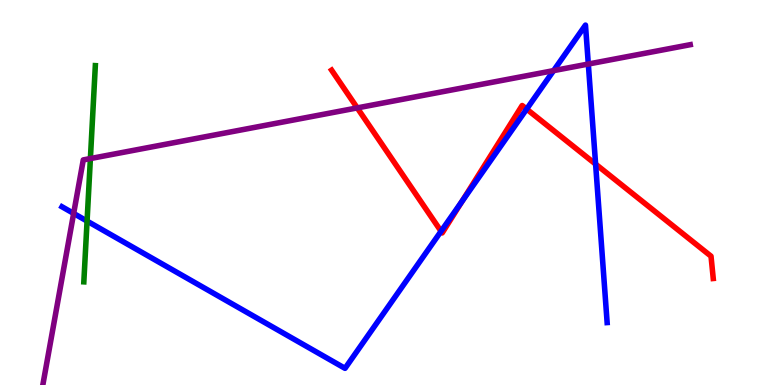[{'lines': ['blue', 'red'], 'intersections': [{'x': 5.69, 'y': 3.99}, {'x': 5.96, 'y': 4.77}, {'x': 6.8, 'y': 7.17}, {'x': 7.69, 'y': 5.74}]}, {'lines': ['green', 'red'], 'intersections': []}, {'lines': ['purple', 'red'], 'intersections': [{'x': 4.61, 'y': 7.2}]}, {'lines': ['blue', 'green'], 'intersections': [{'x': 1.12, 'y': 4.26}]}, {'lines': ['blue', 'purple'], 'intersections': [{'x': 0.95, 'y': 4.46}, {'x': 7.14, 'y': 8.17}, {'x': 7.59, 'y': 8.34}]}, {'lines': ['green', 'purple'], 'intersections': [{'x': 1.17, 'y': 5.88}]}]